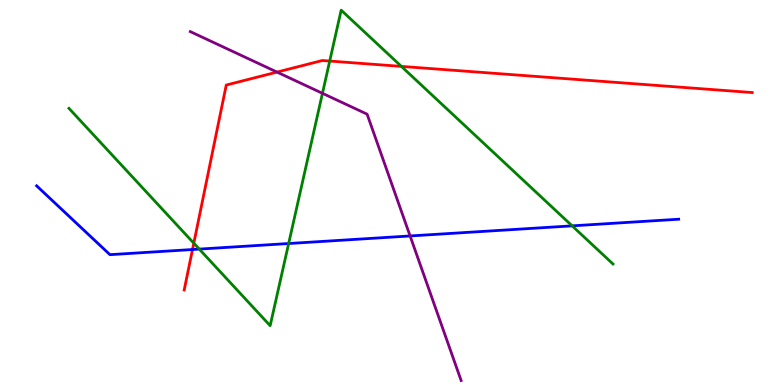[{'lines': ['blue', 'red'], 'intersections': [{'x': 2.48, 'y': 3.52}]}, {'lines': ['green', 'red'], 'intersections': [{'x': 2.5, 'y': 3.68}, {'x': 4.25, 'y': 8.41}, {'x': 5.18, 'y': 8.28}]}, {'lines': ['purple', 'red'], 'intersections': [{'x': 3.57, 'y': 8.13}]}, {'lines': ['blue', 'green'], 'intersections': [{'x': 2.57, 'y': 3.53}, {'x': 3.72, 'y': 3.67}, {'x': 7.38, 'y': 4.13}]}, {'lines': ['blue', 'purple'], 'intersections': [{'x': 5.29, 'y': 3.87}]}, {'lines': ['green', 'purple'], 'intersections': [{'x': 4.16, 'y': 7.58}]}]